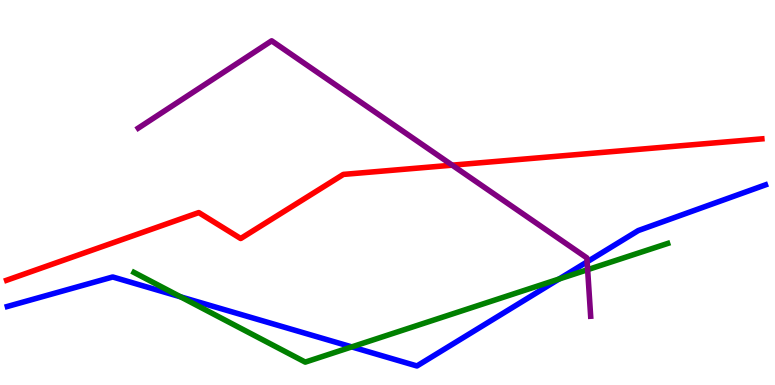[{'lines': ['blue', 'red'], 'intersections': []}, {'lines': ['green', 'red'], 'intersections': []}, {'lines': ['purple', 'red'], 'intersections': [{'x': 5.84, 'y': 5.71}]}, {'lines': ['blue', 'green'], 'intersections': [{'x': 2.33, 'y': 2.29}, {'x': 4.54, 'y': 0.99}, {'x': 7.21, 'y': 2.75}]}, {'lines': ['blue', 'purple'], 'intersections': [{'x': 7.58, 'y': 3.2}]}, {'lines': ['green', 'purple'], 'intersections': [{'x': 7.58, 'y': 3.0}]}]